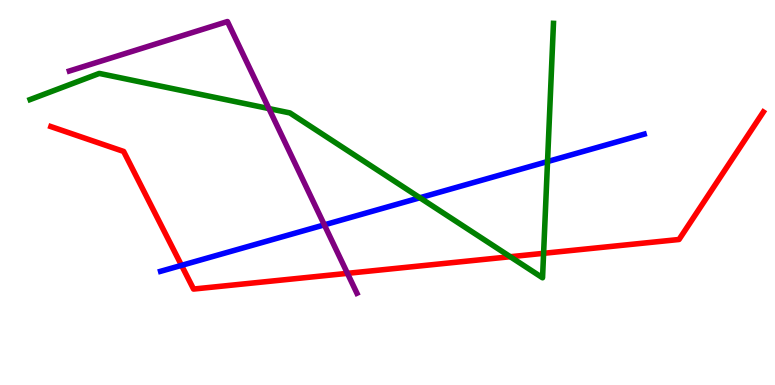[{'lines': ['blue', 'red'], 'intersections': [{'x': 2.34, 'y': 3.11}]}, {'lines': ['green', 'red'], 'intersections': [{'x': 6.58, 'y': 3.33}, {'x': 7.01, 'y': 3.42}]}, {'lines': ['purple', 'red'], 'intersections': [{'x': 4.48, 'y': 2.9}]}, {'lines': ['blue', 'green'], 'intersections': [{'x': 5.42, 'y': 4.86}, {'x': 7.06, 'y': 5.8}]}, {'lines': ['blue', 'purple'], 'intersections': [{'x': 4.19, 'y': 4.16}]}, {'lines': ['green', 'purple'], 'intersections': [{'x': 3.47, 'y': 7.18}]}]